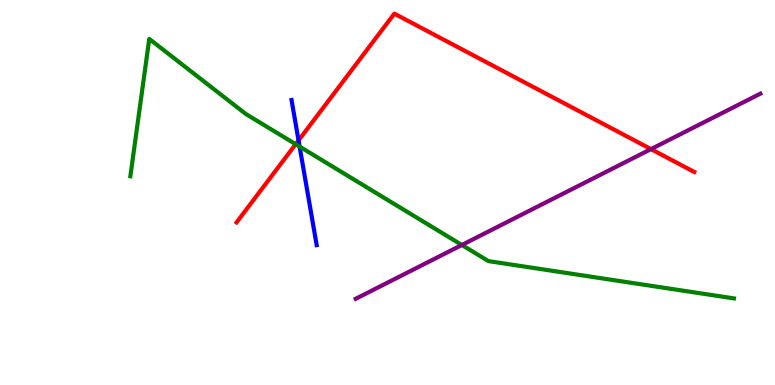[{'lines': ['blue', 'red'], 'intersections': [{'x': 3.85, 'y': 6.35}]}, {'lines': ['green', 'red'], 'intersections': [{'x': 3.82, 'y': 6.25}]}, {'lines': ['purple', 'red'], 'intersections': [{'x': 8.4, 'y': 6.13}]}, {'lines': ['blue', 'green'], 'intersections': [{'x': 3.87, 'y': 6.19}]}, {'lines': ['blue', 'purple'], 'intersections': []}, {'lines': ['green', 'purple'], 'intersections': [{'x': 5.96, 'y': 3.64}]}]